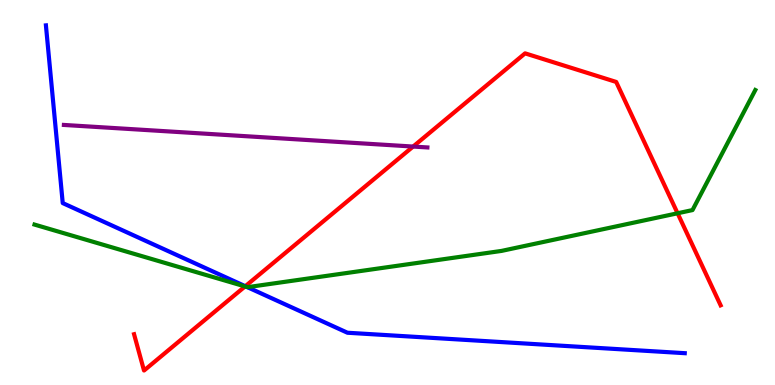[{'lines': ['blue', 'red'], 'intersections': [{'x': 3.17, 'y': 2.57}]}, {'lines': ['green', 'red'], 'intersections': [{'x': 3.16, 'y': 2.56}, {'x': 8.74, 'y': 4.46}]}, {'lines': ['purple', 'red'], 'intersections': [{'x': 5.33, 'y': 6.19}]}, {'lines': ['blue', 'green'], 'intersections': [{'x': 3.19, 'y': 2.54}]}, {'lines': ['blue', 'purple'], 'intersections': []}, {'lines': ['green', 'purple'], 'intersections': []}]